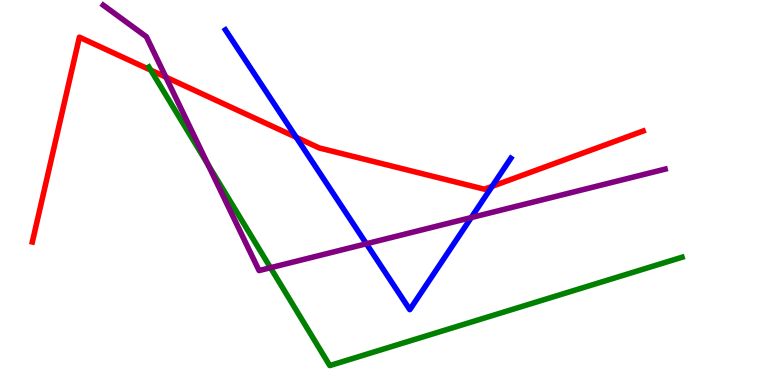[{'lines': ['blue', 'red'], 'intersections': [{'x': 3.82, 'y': 6.43}, {'x': 6.35, 'y': 5.16}]}, {'lines': ['green', 'red'], 'intersections': [{'x': 1.95, 'y': 8.18}]}, {'lines': ['purple', 'red'], 'intersections': [{'x': 2.14, 'y': 8.0}]}, {'lines': ['blue', 'green'], 'intersections': []}, {'lines': ['blue', 'purple'], 'intersections': [{'x': 4.73, 'y': 3.67}, {'x': 6.08, 'y': 4.35}]}, {'lines': ['green', 'purple'], 'intersections': [{'x': 2.68, 'y': 5.72}, {'x': 3.49, 'y': 3.05}]}]